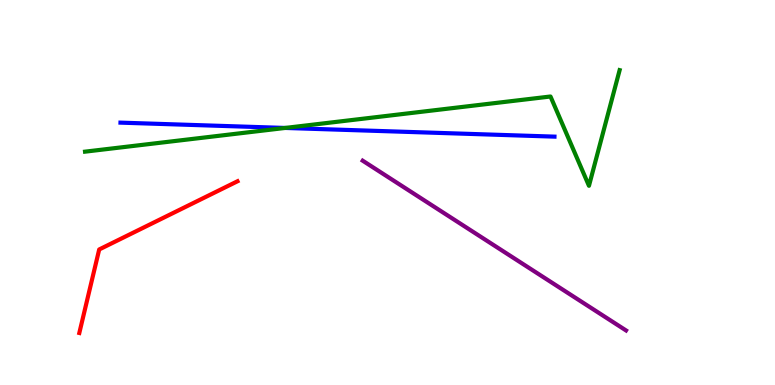[{'lines': ['blue', 'red'], 'intersections': []}, {'lines': ['green', 'red'], 'intersections': []}, {'lines': ['purple', 'red'], 'intersections': []}, {'lines': ['blue', 'green'], 'intersections': [{'x': 3.68, 'y': 6.68}]}, {'lines': ['blue', 'purple'], 'intersections': []}, {'lines': ['green', 'purple'], 'intersections': []}]